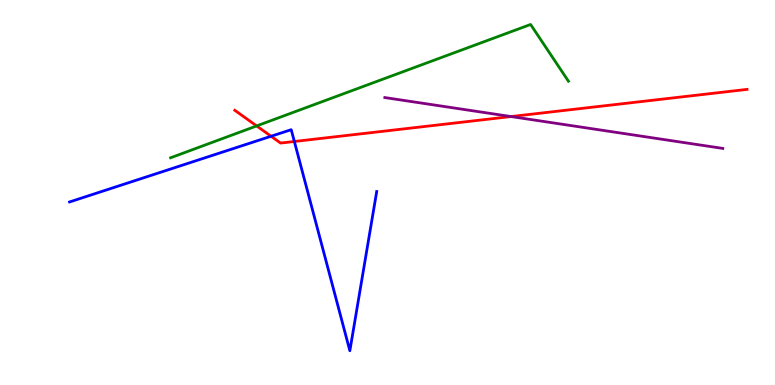[{'lines': ['blue', 'red'], 'intersections': [{'x': 3.5, 'y': 6.46}, {'x': 3.8, 'y': 6.33}]}, {'lines': ['green', 'red'], 'intersections': [{'x': 3.31, 'y': 6.73}]}, {'lines': ['purple', 'red'], 'intersections': [{'x': 6.59, 'y': 6.97}]}, {'lines': ['blue', 'green'], 'intersections': []}, {'lines': ['blue', 'purple'], 'intersections': []}, {'lines': ['green', 'purple'], 'intersections': []}]